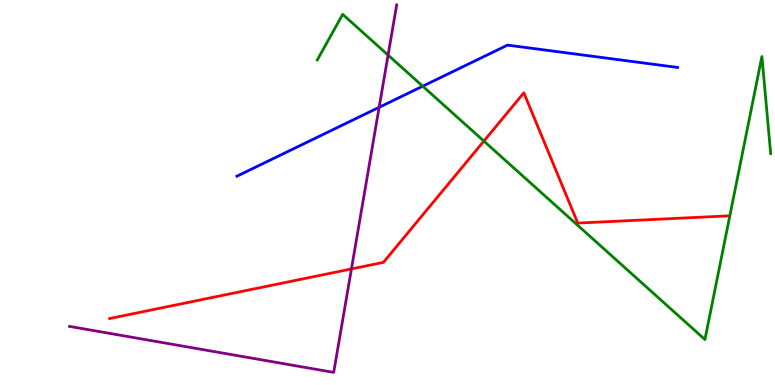[{'lines': ['blue', 'red'], 'intersections': []}, {'lines': ['green', 'red'], 'intersections': [{'x': 6.24, 'y': 6.34}]}, {'lines': ['purple', 'red'], 'intersections': [{'x': 4.53, 'y': 3.01}]}, {'lines': ['blue', 'green'], 'intersections': [{'x': 5.45, 'y': 7.76}]}, {'lines': ['blue', 'purple'], 'intersections': [{'x': 4.89, 'y': 7.21}]}, {'lines': ['green', 'purple'], 'intersections': [{'x': 5.01, 'y': 8.57}]}]